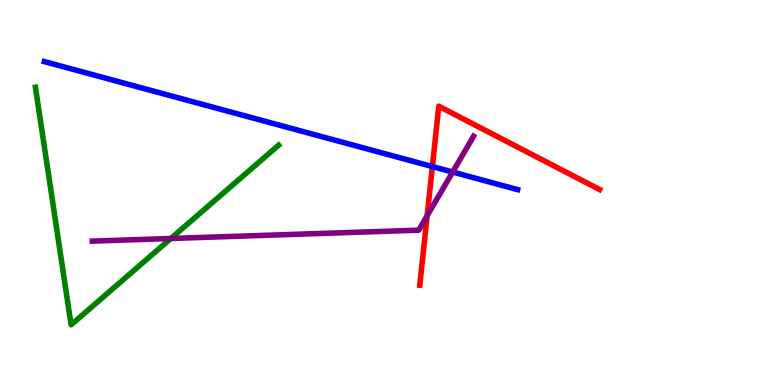[{'lines': ['blue', 'red'], 'intersections': [{'x': 5.58, 'y': 5.67}]}, {'lines': ['green', 'red'], 'intersections': []}, {'lines': ['purple', 'red'], 'intersections': [{'x': 5.51, 'y': 4.4}]}, {'lines': ['blue', 'green'], 'intersections': []}, {'lines': ['blue', 'purple'], 'intersections': [{'x': 5.84, 'y': 5.53}]}, {'lines': ['green', 'purple'], 'intersections': [{'x': 2.2, 'y': 3.81}]}]